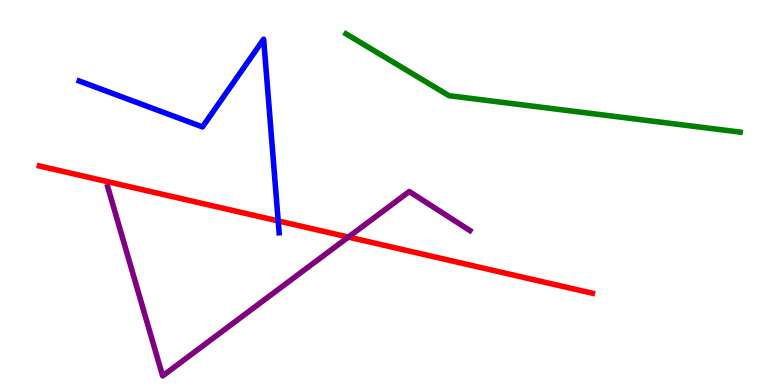[{'lines': ['blue', 'red'], 'intersections': [{'x': 3.59, 'y': 4.26}]}, {'lines': ['green', 'red'], 'intersections': []}, {'lines': ['purple', 'red'], 'intersections': [{'x': 4.49, 'y': 3.84}]}, {'lines': ['blue', 'green'], 'intersections': []}, {'lines': ['blue', 'purple'], 'intersections': []}, {'lines': ['green', 'purple'], 'intersections': []}]